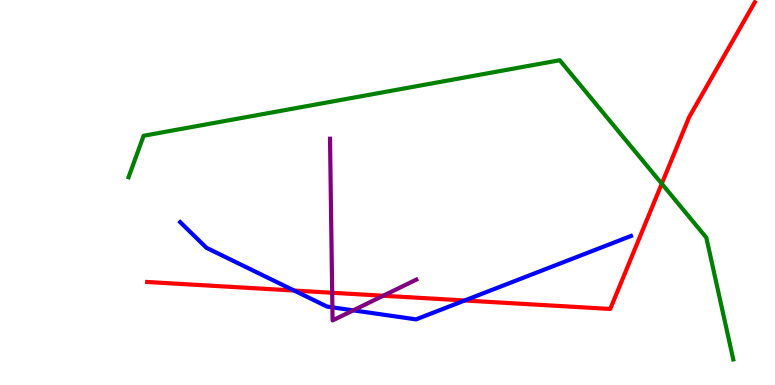[{'lines': ['blue', 'red'], 'intersections': [{'x': 3.8, 'y': 2.45}, {'x': 6.0, 'y': 2.2}]}, {'lines': ['green', 'red'], 'intersections': [{'x': 8.54, 'y': 5.23}]}, {'lines': ['purple', 'red'], 'intersections': [{'x': 4.29, 'y': 2.4}, {'x': 4.94, 'y': 2.32}]}, {'lines': ['blue', 'green'], 'intersections': []}, {'lines': ['blue', 'purple'], 'intersections': [{'x': 4.29, 'y': 2.02}, {'x': 4.56, 'y': 1.94}]}, {'lines': ['green', 'purple'], 'intersections': []}]